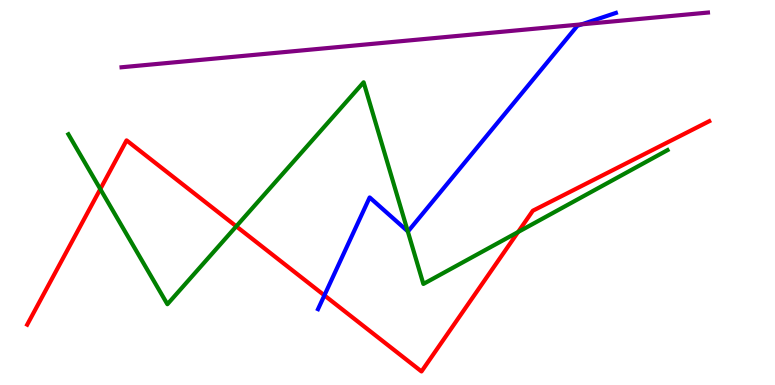[{'lines': ['blue', 'red'], 'intersections': [{'x': 4.19, 'y': 2.33}]}, {'lines': ['green', 'red'], 'intersections': [{'x': 1.29, 'y': 5.09}, {'x': 3.05, 'y': 4.12}, {'x': 6.68, 'y': 3.97}]}, {'lines': ['purple', 'red'], 'intersections': []}, {'lines': ['blue', 'green'], 'intersections': [{'x': 5.26, 'y': 3.99}]}, {'lines': ['blue', 'purple'], 'intersections': [{'x': 7.51, 'y': 9.37}]}, {'lines': ['green', 'purple'], 'intersections': []}]